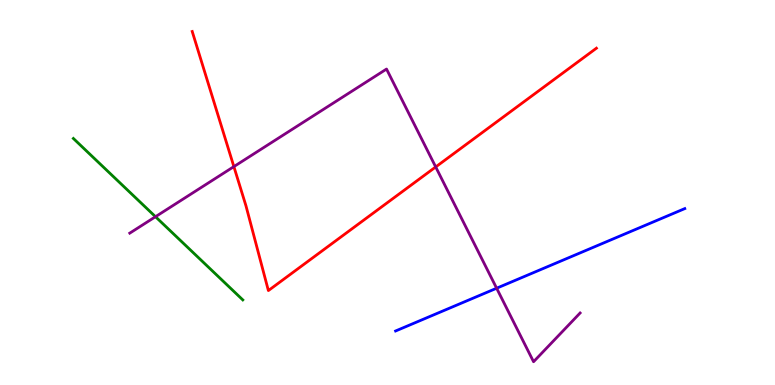[{'lines': ['blue', 'red'], 'intersections': []}, {'lines': ['green', 'red'], 'intersections': []}, {'lines': ['purple', 'red'], 'intersections': [{'x': 3.02, 'y': 5.67}, {'x': 5.62, 'y': 5.66}]}, {'lines': ['blue', 'green'], 'intersections': []}, {'lines': ['blue', 'purple'], 'intersections': [{'x': 6.41, 'y': 2.51}]}, {'lines': ['green', 'purple'], 'intersections': [{'x': 2.01, 'y': 4.37}]}]